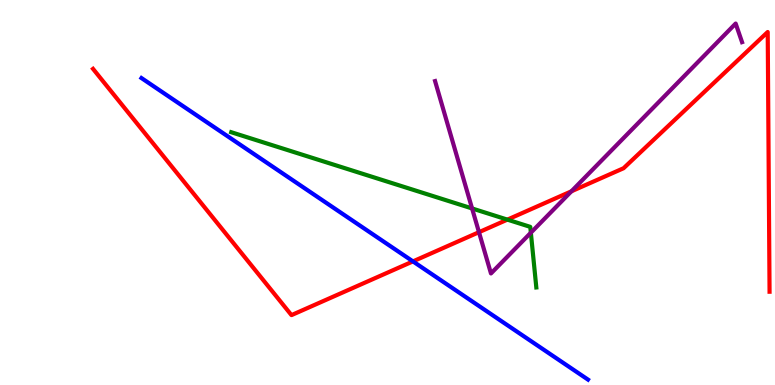[{'lines': ['blue', 'red'], 'intersections': [{'x': 5.33, 'y': 3.21}]}, {'lines': ['green', 'red'], 'intersections': [{'x': 6.55, 'y': 4.3}]}, {'lines': ['purple', 'red'], 'intersections': [{'x': 6.18, 'y': 3.97}, {'x': 7.37, 'y': 5.03}]}, {'lines': ['blue', 'green'], 'intersections': []}, {'lines': ['blue', 'purple'], 'intersections': []}, {'lines': ['green', 'purple'], 'intersections': [{'x': 6.09, 'y': 4.59}, {'x': 6.85, 'y': 3.96}]}]